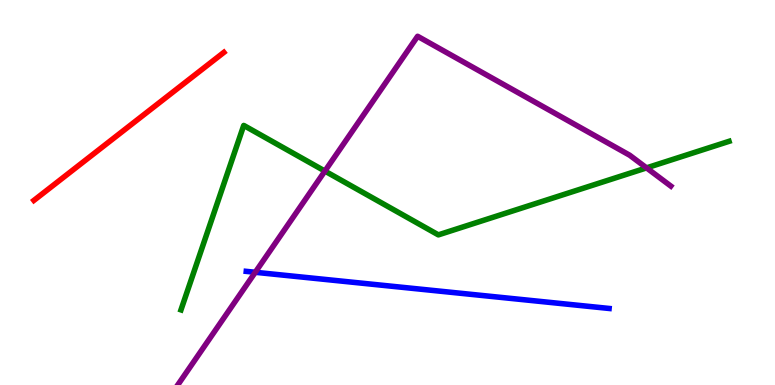[{'lines': ['blue', 'red'], 'intersections': []}, {'lines': ['green', 'red'], 'intersections': []}, {'lines': ['purple', 'red'], 'intersections': []}, {'lines': ['blue', 'green'], 'intersections': []}, {'lines': ['blue', 'purple'], 'intersections': [{'x': 3.29, 'y': 2.93}]}, {'lines': ['green', 'purple'], 'intersections': [{'x': 4.19, 'y': 5.56}, {'x': 8.34, 'y': 5.64}]}]